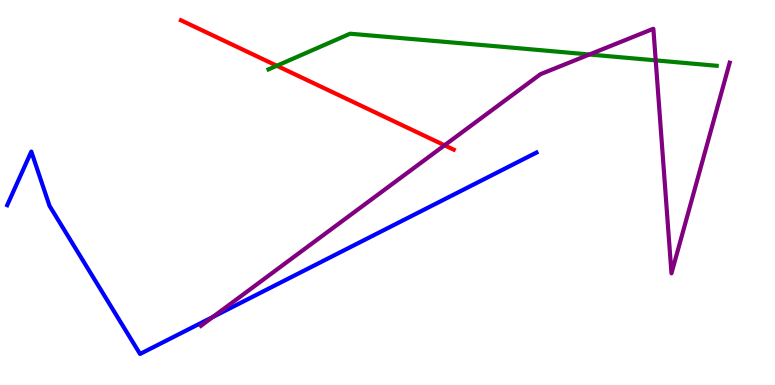[{'lines': ['blue', 'red'], 'intersections': []}, {'lines': ['green', 'red'], 'intersections': [{'x': 3.57, 'y': 8.29}]}, {'lines': ['purple', 'red'], 'intersections': [{'x': 5.74, 'y': 6.23}]}, {'lines': ['blue', 'green'], 'intersections': []}, {'lines': ['blue', 'purple'], 'intersections': [{'x': 2.75, 'y': 1.77}]}, {'lines': ['green', 'purple'], 'intersections': [{'x': 7.61, 'y': 8.58}, {'x': 8.46, 'y': 8.43}]}]